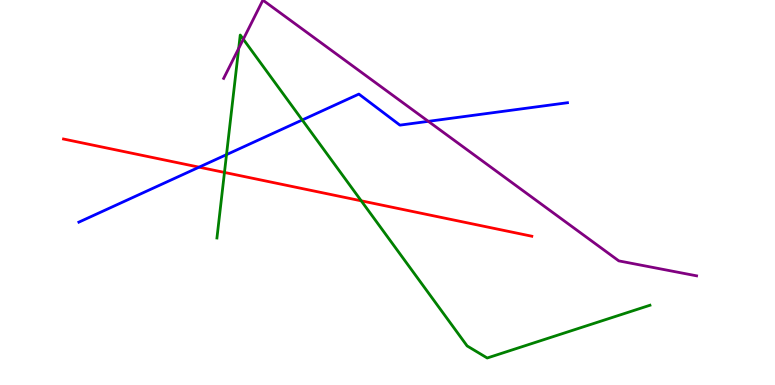[{'lines': ['blue', 'red'], 'intersections': [{'x': 2.57, 'y': 5.66}]}, {'lines': ['green', 'red'], 'intersections': [{'x': 2.9, 'y': 5.52}, {'x': 4.66, 'y': 4.78}]}, {'lines': ['purple', 'red'], 'intersections': []}, {'lines': ['blue', 'green'], 'intersections': [{'x': 2.92, 'y': 5.98}, {'x': 3.9, 'y': 6.88}]}, {'lines': ['blue', 'purple'], 'intersections': [{'x': 5.53, 'y': 6.85}]}, {'lines': ['green', 'purple'], 'intersections': [{'x': 3.08, 'y': 8.74}, {'x': 3.14, 'y': 8.98}]}]